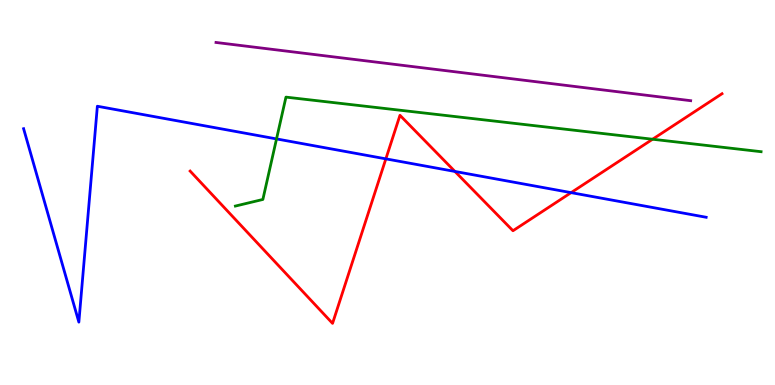[{'lines': ['blue', 'red'], 'intersections': [{'x': 4.98, 'y': 5.87}, {'x': 5.87, 'y': 5.55}, {'x': 7.37, 'y': 5.0}]}, {'lines': ['green', 'red'], 'intersections': [{'x': 8.42, 'y': 6.38}]}, {'lines': ['purple', 'red'], 'intersections': []}, {'lines': ['blue', 'green'], 'intersections': [{'x': 3.57, 'y': 6.39}]}, {'lines': ['blue', 'purple'], 'intersections': []}, {'lines': ['green', 'purple'], 'intersections': []}]